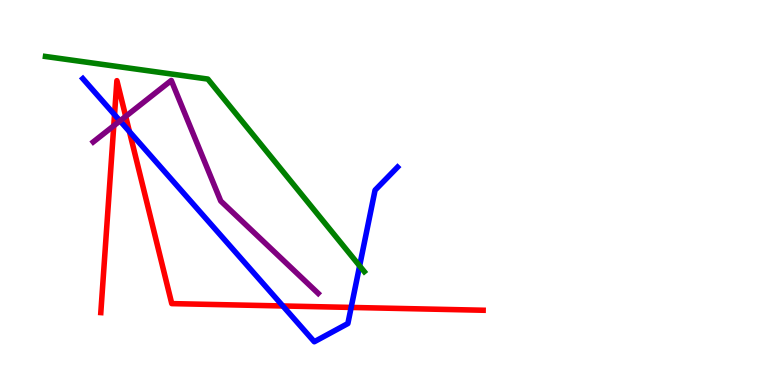[{'lines': ['blue', 'red'], 'intersections': [{'x': 1.48, 'y': 7.02}, {'x': 1.67, 'y': 6.58}, {'x': 3.65, 'y': 2.05}, {'x': 4.53, 'y': 2.01}]}, {'lines': ['green', 'red'], 'intersections': []}, {'lines': ['purple', 'red'], 'intersections': [{'x': 1.47, 'y': 6.73}, {'x': 1.62, 'y': 6.98}]}, {'lines': ['blue', 'green'], 'intersections': [{'x': 4.64, 'y': 3.09}]}, {'lines': ['blue', 'purple'], 'intersections': [{'x': 1.55, 'y': 6.86}]}, {'lines': ['green', 'purple'], 'intersections': []}]